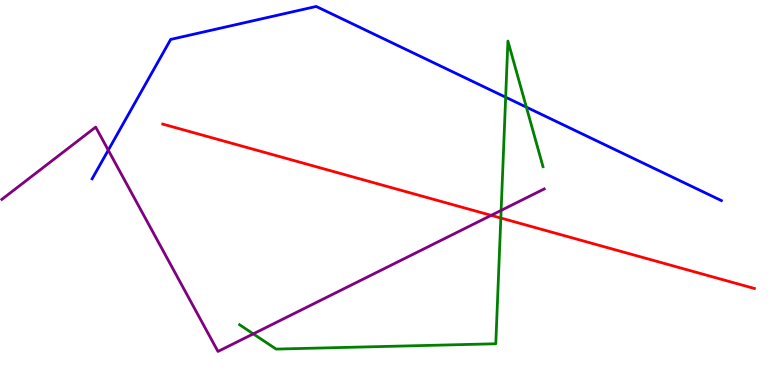[{'lines': ['blue', 'red'], 'intersections': []}, {'lines': ['green', 'red'], 'intersections': [{'x': 6.46, 'y': 4.34}]}, {'lines': ['purple', 'red'], 'intersections': [{'x': 6.34, 'y': 4.41}]}, {'lines': ['blue', 'green'], 'intersections': [{'x': 6.52, 'y': 7.47}, {'x': 6.79, 'y': 7.22}]}, {'lines': ['blue', 'purple'], 'intersections': [{'x': 1.4, 'y': 6.1}]}, {'lines': ['green', 'purple'], 'intersections': [{'x': 3.27, 'y': 1.33}, {'x': 6.47, 'y': 4.53}]}]